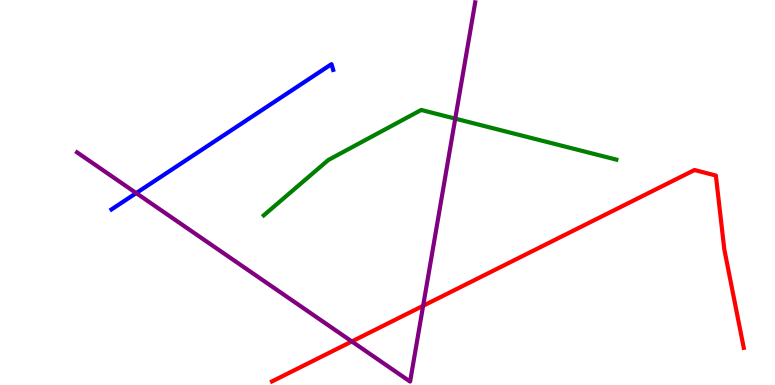[{'lines': ['blue', 'red'], 'intersections': []}, {'lines': ['green', 'red'], 'intersections': []}, {'lines': ['purple', 'red'], 'intersections': [{'x': 4.54, 'y': 1.13}, {'x': 5.46, 'y': 2.06}]}, {'lines': ['blue', 'green'], 'intersections': []}, {'lines': ['blue', 'purple'], 'intersections': [{'x': 1.76, 'y': 4.98}]}, {'lines': ['green', 'purple'], 'intersections': [{'x': 5.87, 'y': 6.92}]}]